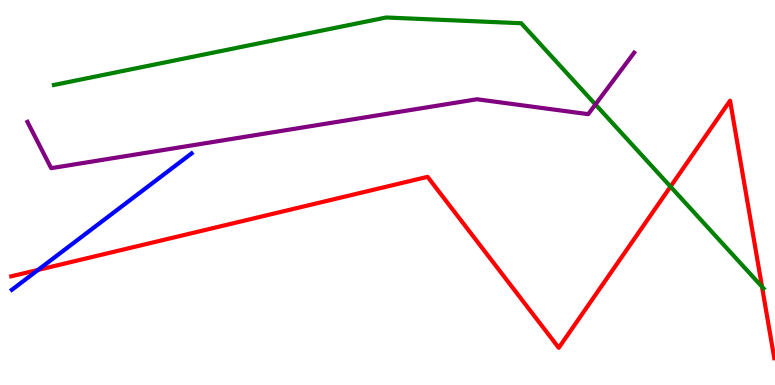[{'lines': ['blue', 'red'], 'intersections': [{'x': 0.491, 'y': 2.99}]}, {'lines': ['green', 'red'], 'intersections': [{'x': 8.65, 'y': 5.15}, {'x': 9.83, 'y': 2.55}]}, {'lines': ['purple', 'red'], 'intersections': []}, {'lines': ['blue', 'green'], 'intersections': []}, {'lines': ['blue', 'purple'], 'intersections': []}, {'lines': ['green', 'purple'], 'intersections': [{'x': 7.68, 'y': 7.29}]}]